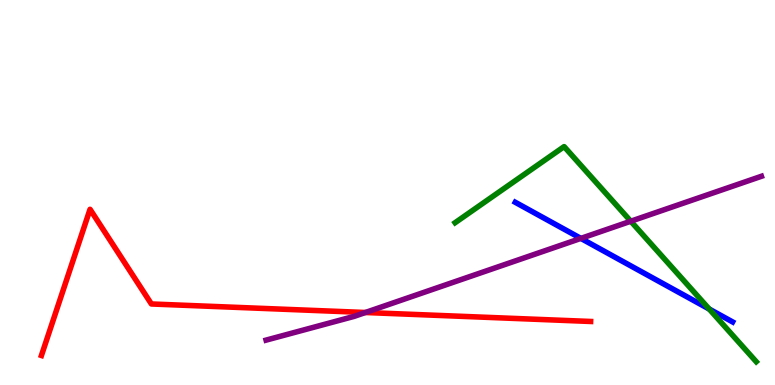[{'lines': ['blue', 'red'], 'intersections': []}, {'lines': ['green', 'red'], 'intersections': []}, {'lines': ['purple', 'red'], 'intersections': [{'x': 4.71, 'y': 1.88}]}, {'lines': ['blue', 'green'], 'intersections': [{'x': 9.15, 'y': 1.97}]}, {'lines': ['blue', 'purple'], 'intersections': [{'x': 7.5, 'y': 3.81}]}, {'lines': ['green', 'purple'], 'intersections': [{'x': 8.14, 'y': 4.25}]}]